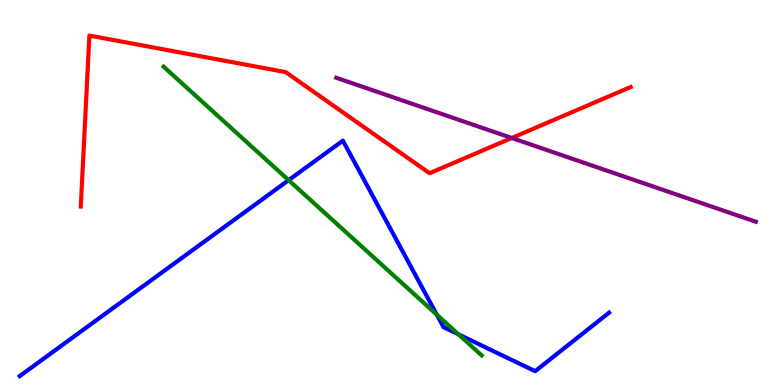[{'lines': ['blue', 'red'], 'intersections': []}, {'lines': ['green', 'red'], 'intersections': []}, {'lines': ['purple', 'red'], 'intersections': [{'x': 6.6, 'y': 6.42}]}, {'lines': ['blue', 'green'], 'intersections': [{'x': 3.72, 'y': 5.32}, {'x': 5.64, 'y': 1.83}, {'x': 5.92, 'y': 1.32}]}, {'lines': ['blue', 'purple'], 'intersections': []}, {'lines': ['green', 'purple'], 'intersections': []}]